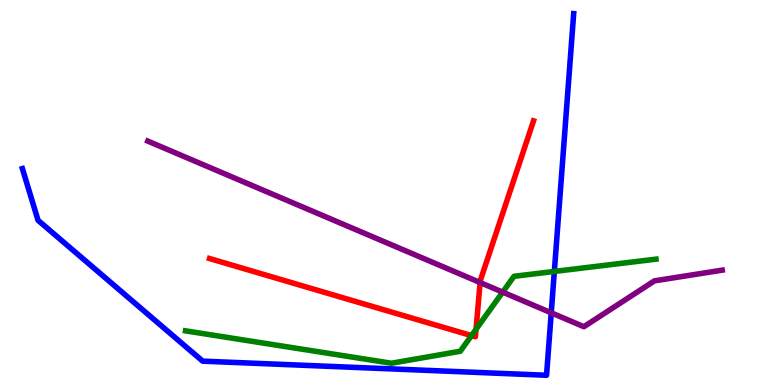[{'lines': ['blue', 'red'], 'intersections': []}, {'lines': ['green', 'red'], 'intersections': [{'x': 6.08, 'y': 1.28}, {'x': 6.14, 'y': 1.45}]}, {'lines': ['purple', 'red'], 'intersections': [{'x': 6.2, 'y': 2.66}]}, {'lines': ['blue', 'green'], 'intersections': [{'x': 7.15, 'y': 2.95}]}, {'lines': ['blue', 'purple'], 'intersections': [{'x': 7.11, 'y': 1.88}]}, {'lines': ['green', 'purple'], 'intersections': [{'x': 6.49, 'y': 2.41}]}]